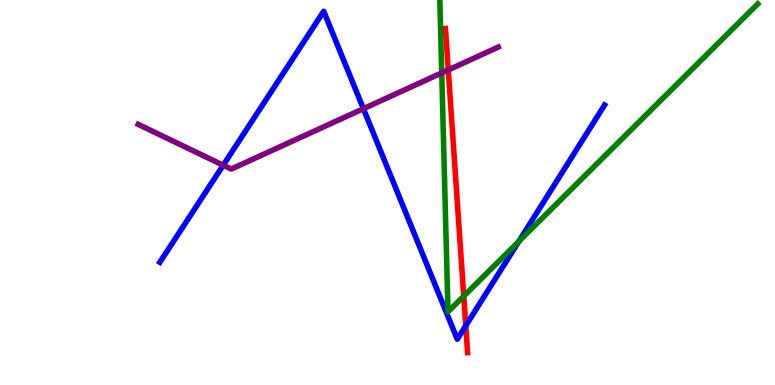[{'lines': ['blue', 'red'], 'intersections': [{'x': 6.01, 'y': 1.54}]}, {'lines': ['green', 'red'], 'intersections': [{'x': 5.98, 'y': 2.31}]}, {'lines': ['purple', 'red'], 'intersections': [{'x': 5.78, 'y': 8.18}]}, {'lines': ['blue', 'green'], 'intersections': [{'x': 6.69, 'y': 3.73}]}, {'lines': ['blue', 'purple'], 'intersections': [{'x': 2.88, 'y': 5.71}, {'x': 4.69, 'y': 7.18}]}, {'lines': ['green', 'purple'], 'intersections': [{'x': 5.7, 'y': 8.11}]}]